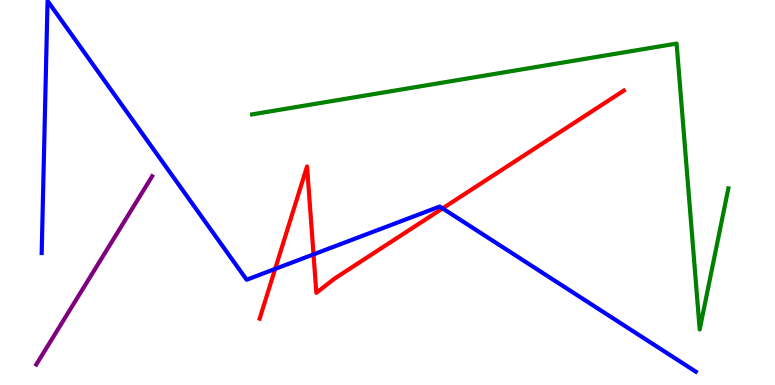[{'lines': ['blue', 'red'], 'intersections': [{'x': 3.55, 'y': 3.01}, {'x': 4.05, 'y': 3.39}, {'x': 5.71, 'y': 4.59}]}, {'lines': ['green', 'red'], 'intersections': []}, {'lines': ['purple', 'red'], 'intersections': []}, {'lines': ['blue', 'green'], 'intersections': []}, {'lines': ['blue', 'purple'], 'intersections': []}, {'lines': ['green', 'purple'], 'intersections': []}]